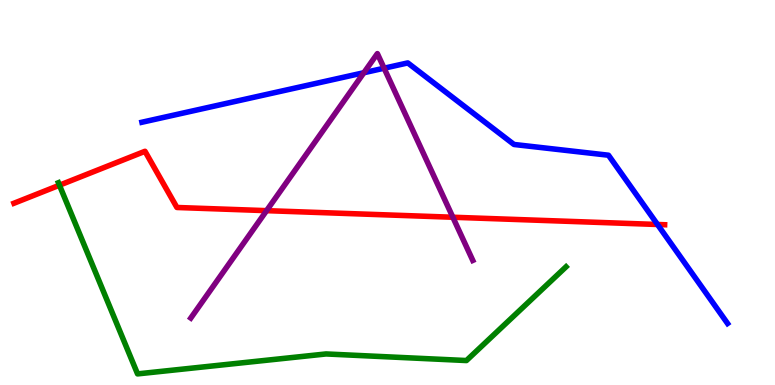[{'lines': ['blue', 'red'], 'intersections': [{'x': 8.48, 'y': 4.17}]}, {'lines': ['green', 'red'], 'intersections': [{'x': 0.767, 'y': 5.19}]}, {'lines': ['purple', 'red'], 'intersections': [{'x': 3.44, 'y': 4.53}, {'x': 5.84, 'y': 4.36}]}, {'lines': ['blue', 'green'], 'intersections': []}, {'lines': ['blue', 'purple'], 'intersections': [{'x': 4.7, 'y': 8.11}, {'x': 4.96, 'y': 8.23}]}, {'lines': ['green', 'purple'], 'intersections': []}]